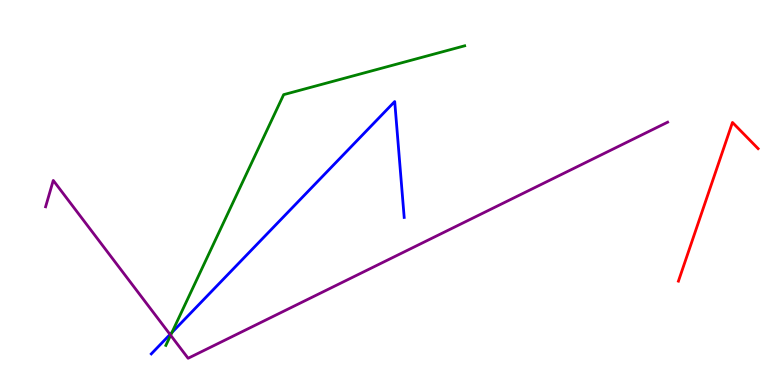[{'lines': ['blue', 'red'], 'intersections': []}, {'lines': ['green', 'red'], 'intersections': []}, {'lines': ['purple', 'red'], 'intersections': []}, {'lines': ['blue', 'green'], 'intersections': [{'x': 2.22, 'y': 1.36}]}, {'lines': ['blue', 'purple'], 'intersections': [{'x': 2.19, 'y': 1.31}]}, {'lines': ['green', 'purple'], 'intersections': [{'x': 2.2, 'y': 1.29}]}]